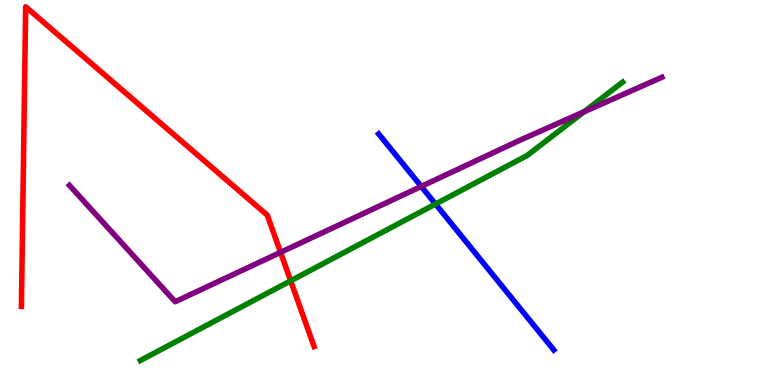[{'lines': ['blue', 'red'], 'intersections': []}, {'lines': ['green', 'red'], 'intersections': [{'x': 3.75, 'y': 2.71}]}, {'lines': ['purple', 'red'], 'intersections': [{'x': 3.62, 'y': 3.45}]}, {'lines': ['blue', 'green'], 'intersections': [{'x': 5.62, 'y': 4.7}]}, {'lines': ['blue', 'purple'], 'intersections': [{'x': 5.44, 'y': 5.16}]}, {'lines': ['green', 'purple'], 'intersections': [{'x': 7.54, 'y': 7.1}]}]